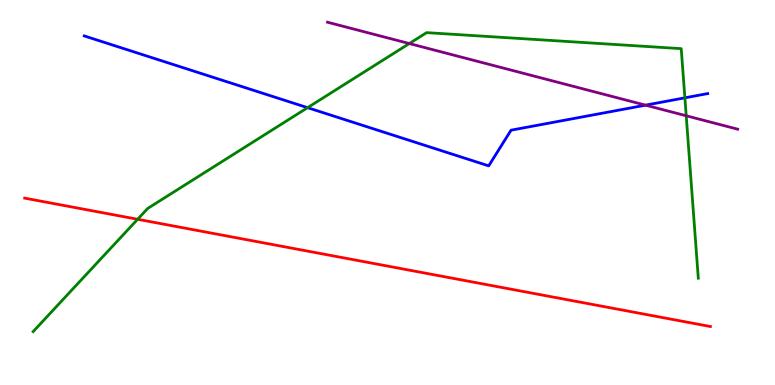[{'lines': ['blue', 'red'], 'intersections': []}, {'lines': ['green', 'red'], 'intersections': [{'x': 1.78, 'y': 4.3}]}, {'lines': ['purple', 'red'], 'intersections': []}, {'lines': ['blue', 'green'], 'intersections': [{'x': 3.97, 'y': 7.2}, {'x': 8.84, 'y': 7.46}]}, {'lines': ['blue', 'purple'], 'intersections': [{'x': 8.33, 'y': 7.27}]}, {'lines': ['green', 'purple'], 'intersections': [{'x': 5.28, 'y': 8.87}, {'x': 8.85, 'y': 6.99}]}]